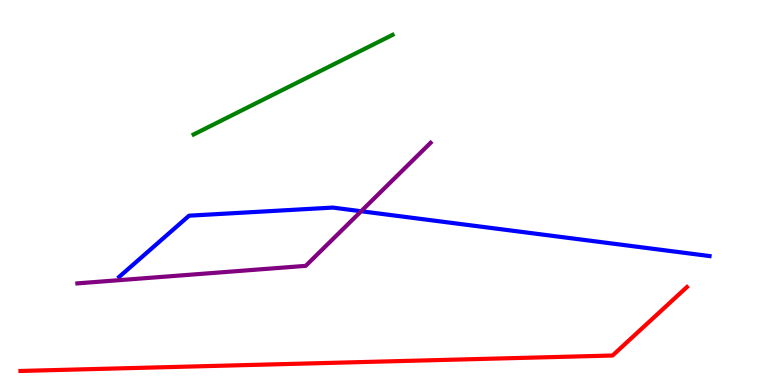[{'lines': ['blue', 'red'], 'intersections': []}, {'lines': ['green', 'red'], 'intersections': []}, {'lines': ['purple', 'red'], 'intersections': []}, {'lines': ['blue', 'green'], 'intersections': []}, {'lines': ['blue', 'purple'], 'intersections': [{'x': 4.66, 'y': 4.51}]}, {'lines': ['green', 'purple'], 'intersections': []}]